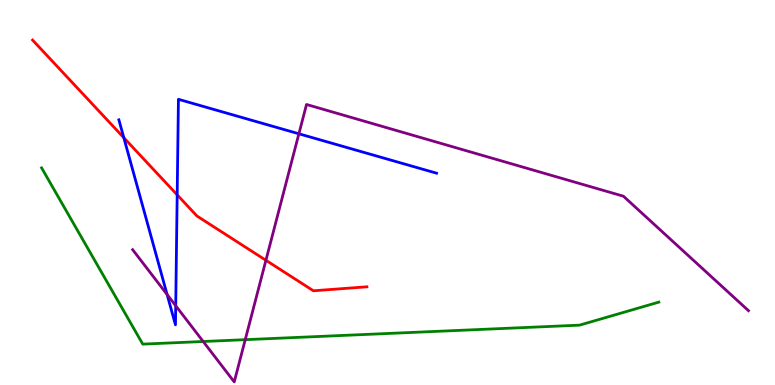[{'lines': ['blue', 'red'], 'intersections': [{'x': 1.6, 'y': 6.42}, {'x': 2.29, 'y': 4.94}]}, {'lines': ['green', 'red'], 'intersections': []}, {'lines': ['purple', 'red'], 'intersections': [{'x': 3.43, 'y': 3.24}]}, {'lines': ['blue', 'green'], 'intersections': []}, {'lines': ['blue', 'purple'], 'intersections': [{'x': 2.16, 'y': 2.35}, {'x': 2.27, 'y': 2.06}, {'x': 3.86, 'y': 6.53}]}, {'lines': ['green', 'purple'], 'intersections': [{'x': 2.62, 'y': 1.13}, {'x': 3.16, 'y': 1.18}]}]